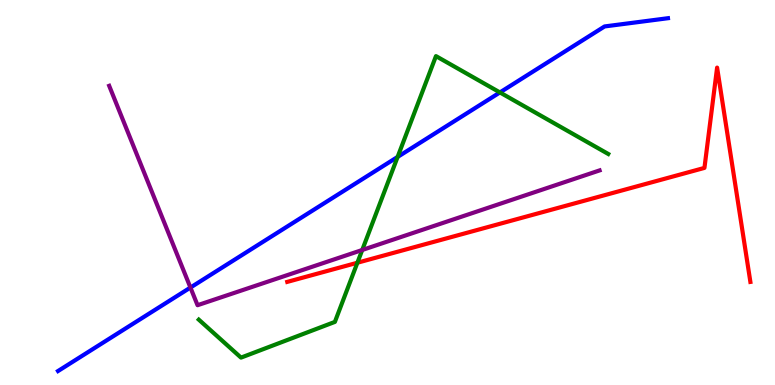[{'lines': ['blue', 'red'], 'intersections': []}, {'lines': ['green', 'red'], 'intersections': [{'x': 4.61, 'y': 3.18}]}, {'lines': ['purple', 'red'], 'intersections': []}, {'lines': ['blue', 'green'], 'intersections': [{'x': 5.13, 'y': 5.92}, {'x': 6.45, 'y': 7.6}]}, {'lines': ['blue', 'purple'], 'intersections': [{'x': 2.46, 'y': 2.53}]}, {'lines': ['green', 'purple'], 'intersections': [{'x': 4.67, 'y': 3.51}]}]